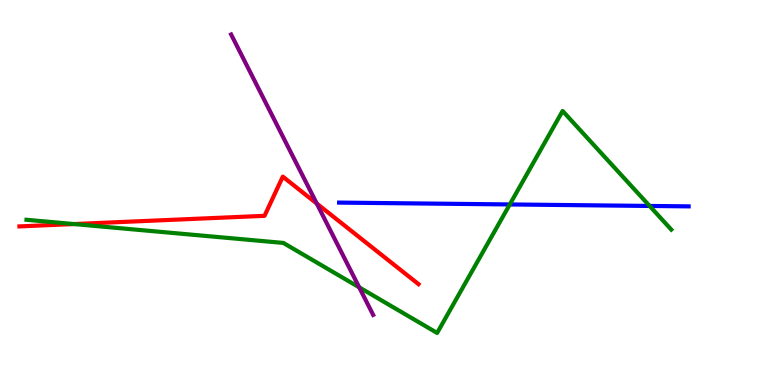[{'lines': ['blue', 'red'], 'intersections': []}, {'lines': ['green', 'red'], 'intersections': [{'x': 0.953, 'y': 4.18}]}, {'lines': ['purple', 'red'], 'intersections': [{'x': 4.09, 'y': 4.71}]}, {'lines': ['blue', 'green'], 'intersections': [{'x': 6.58, 'y': 4.69}, {'x': 8.38, 'y': 4.65}]}, {'lines': ['blue', 'purple'], 'intersections': []}, {'lines': ['green', 'purple'], 'intersections': [{'x': 4.63, 'y': 2.54}]}]